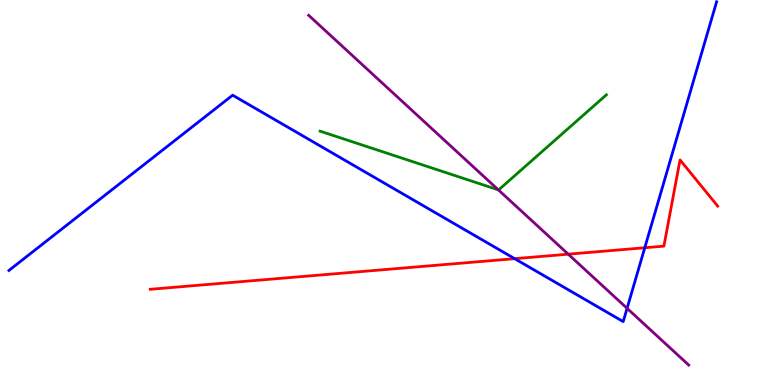[{'lines': ['blue', 'red'], 'intersections': [{'x': 6.64, 'y': 3.28}, {'x': 8.32, 'y': 3.57}]}, {'lines': ['green', 'red'], 'intersections': []}, {'lines': ['purple', 'red'], 'intersections': [{'x': 7.33, 'y': 3.4}]}, {'lines': ['blue', 'green'], 'intersections': []}, {'lines': ['blue', 'purple'], 'intersections': [{'x': 8.09, 'y': 1.99}]}, {'lines': ['green', 'purple'], 'intersections': [{'x': 6.43, 'y': 5.07}]}]